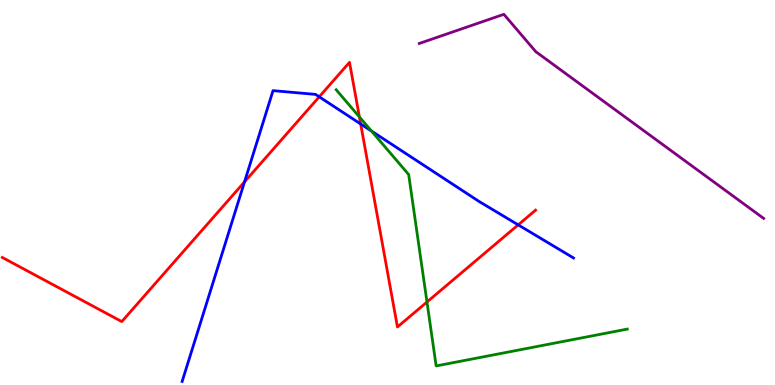[{'lines': ['blue', 'red'], 'intersections': [{'x': 3.16, 'y': 5.28}, {'x': 4.12, 'y': 7.49}, {'x': 4.65, 'y': 6.78}, {'x': 6.69, 'y': 4.16}]}, {'lines': ['green', 'red'], 'intersections': [{'x': 4.64, 'y': 6.96}, {'x': 5.51, 'y': 2.16}]}, {'lines': ['purple', 'red'], 'intersections': []}, {'lines': ['blue', 'green'], 'intersections': [{'x': 4.79, 'y': 6.6}]}, {'lines': ['blue', 'purple'], 'intersections': []}, {'lines': ['green', 'purple'], 'intersections': []}]